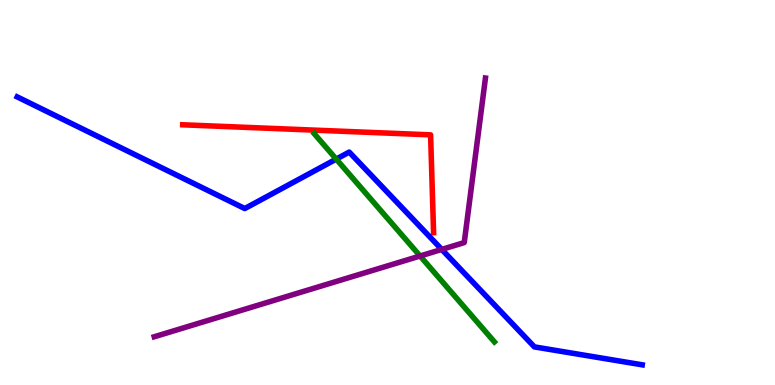[{'lines': ['blue', 'red'], 'intersections': []}, {'lines': ['green', 'red'], 'intersections': []}, {'lines': ['purple', 'red'], 'intersections': []}, {'lines': ['blue', 'green'], 'intersections': [{'x': 4.34, 'y': 5.87}]}, {'lines': ['blue', 'purple'], 'intersections': [{'x': 5.7, 'y': 3.52}]}, {'lines': ['green', 'purple'], 'intersections': [{'x': 5.42, 'y': 3.35}]}]